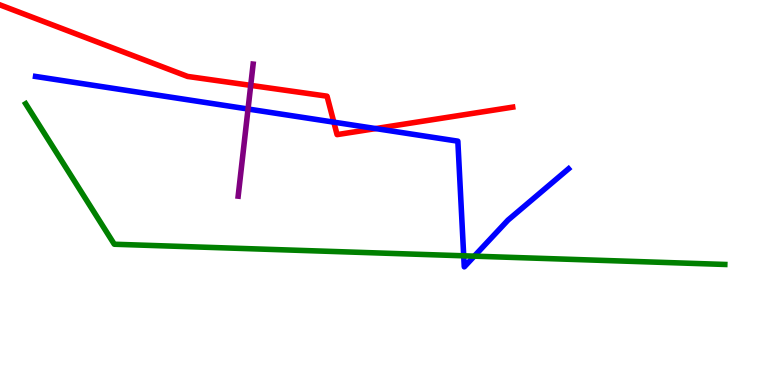[{'lines': ['blue', 'red'], 'intersections': [{'x': 4.31, 'y': 6.83}, {'x': 4.85, 'y': 6.66}]}, {'lines': ['green', 'red'], 'intersections': []}, {'lines': ['purple', 'red'], 'intersections': [{'x': 3.24, 'y': 7.78}]}, {'lines': ['blue', 'green'], 'intersections': [{'x': 5.98, 'y': 3.36}, {'x': 6.12, 'y': 3.35}]}, {'lines': ['blue', 'purple'], 'intersections': [{'x': 3.2, 'y': 7.17}]}, {'lines': ['green', 'purple'], 'intersections': []}]